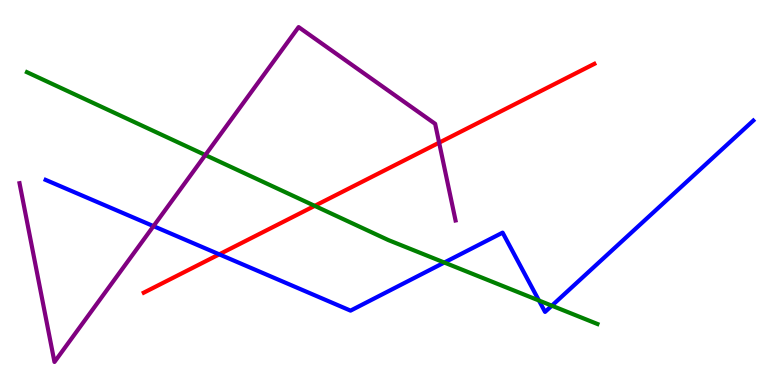[{'lines': ['blue', 'red'], 'intersections': [{'x': 2.83, 'y': 3.39}]}, {'lines': ['green', 'red'], 'intersections': [{'x': 4.06, 'y': 4.65}]}, {'lines': ['purple', 'red'], 'intersections': [{'x': 5.67, 'y': 6.29}]}, {'lines': ['blue', 'green'], 'intersections': [{'x': 5.73, 'y': 3.18}, {'x': 6.95, 'y': 2.19}, {'x': 7.12, 'y': 2.06}]}, {'lines': ['blue', 'purple'], 'intersections': [{'x': 1.98, 'y': 4.13}]}, {'lines': ['green', 'purple'], 'intersections': [{'x': 2.65, 'y': 5.97}]}]